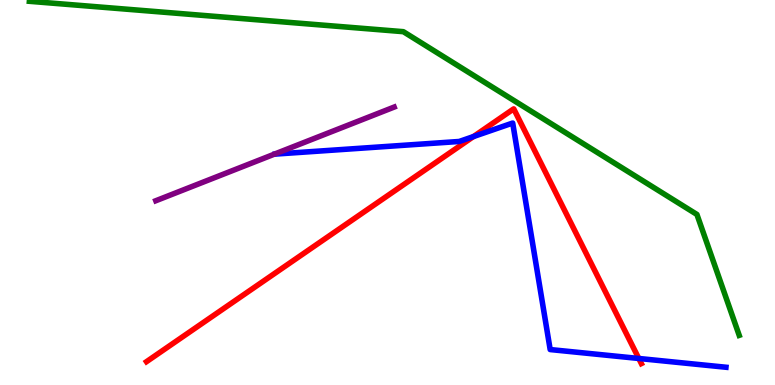[{'lines': ['blue', 'red'], 'intersections': [{'x': 6.11, 'y': 6.45}, {'x': 8.24, 'y': 0.689}]}, {'lines': ['green', 'red'], 'intersections': []}, {'lines': ['purple', 'red'], 'intersections': []}, {'lines': ['blue', 'green'], 'intersections': []}, {'lines': ['blue', 'purple'], 'intersections': []}, {'lines': ['green', 'purple'], 'intersections': []}]